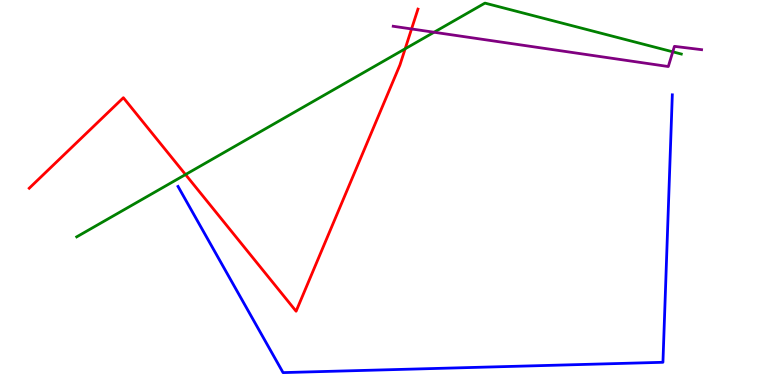[{'lines': ['blue', 'red'], 'intersections': []}, {'lines': ['green', 'red'], 'intersections': [{'x': 2.39, 'y': 5.47}, {'x': 5.23, 'y': 8.73}]}, {'lines': ['purple', 'red'], 'intersections': [{'x': 5.31, 'y': 9.25}]}, {'lines': ['blue', 'green'], 'intersections': []}, {'lines': ['blue', 'purple'], 'intersections': []}, {'lines': ['green', 'purple'], 'intersections': [{'x': 5.6, 'y': 9.16}, {'x': 8.68, 'y': 8.65}]}]